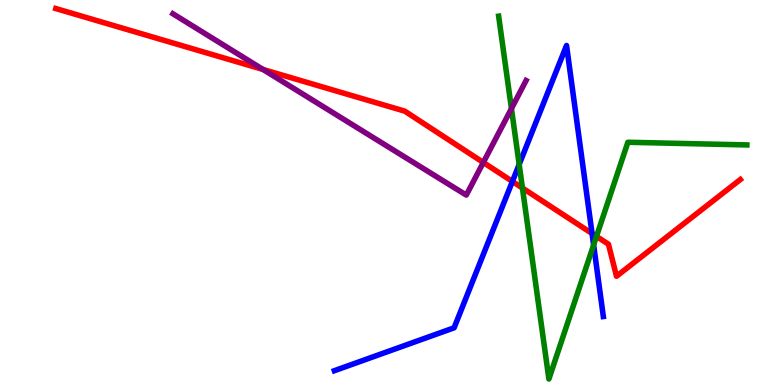[{'lines': ['blue', 'red'], 'intersections': [{'x': 6.61, 'y': 5.29}, {'x': 7.64, 'y': 3.94}]}, {'lines': ['green', 'red'], 'intersections': [{'x': 6.74, 'y': 5.12}, {'x': 7.7, 'y': 3.86}]}, {'lines': ['purple', 'red'], 'intersections': [{'x': 3.39, 'y': 8.2}, {'x': 6.24, 'y': 5.78}]}, {'lines': ['blue', 'green'], 'intersections': [{'x': 6.7, 'y': 5.73}, {'x': 7.66, 'y': 3.64}]}, {'lines': ['blue', 'purple'], 'intersections': []}, {'lines': ['green', 'purple'], 'intersections': [{'x': 6.6, 'y': 7.18}]}]